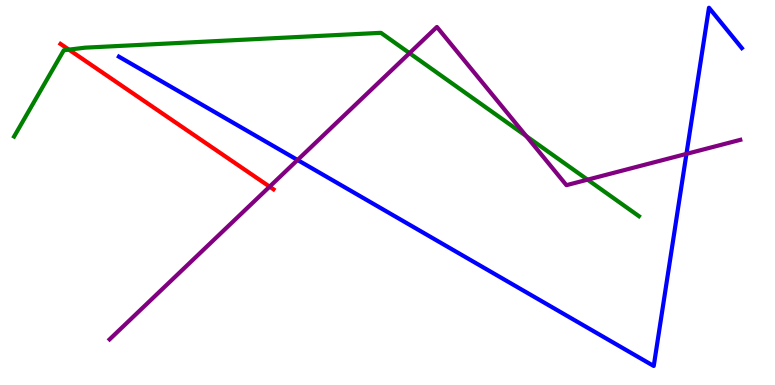[{'lines': ['blue', 'red'], 'intersections': []}, {'lines': ['green', 'red'], 'intersections': [{'x': 0.889, 'y': 8.71}]}, {'lines': ['purple', 'red'], 'intersections': [{'x': 3.48, 'y': 5.15}]}, {'lines': ['blue', 'green'], 'intersections': []}, {'lines': ['blue', 'purple'], 'intersections': [{'x': 3.84, 'y': 5.84}, {'x': 8.86, 'y': 6.0}]}, {'lines': ['green', 'purple'], 'intersections': [{'x': 5.28, 'y': 8.62}, {'x': 6.79, 'y': 6.46}, {'x': 7.58, 'y': 5.33}]}]